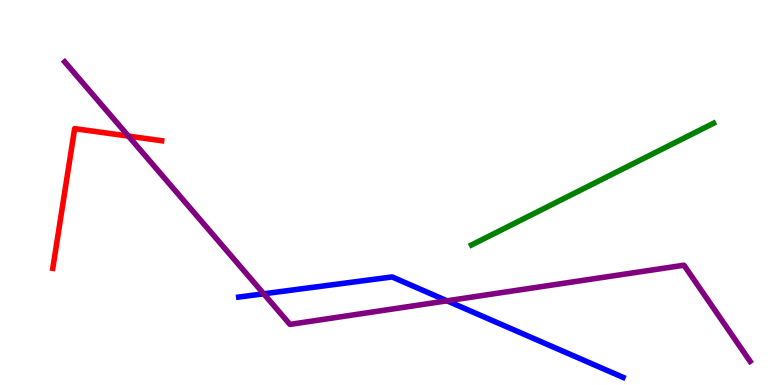[{'lines': ['blue', 'red'], 'intersections': []}, {'lines': ['green', 'red'], 'intersections': []}, {'lines': ['purple', 'red'], 'intersections': [{'x': 1.66, 'y': 6.46}]}, {'lines': ['blue', 'green'], 'intersections': []}, {'lines': ['blue', 'purple'], 'intersections': [{'x': 3.4, 'y': 2.37}, {'x': 5.77, 'y': 2.19}]}, {'lines': ['green', 'purple'], 'intersections': []}]